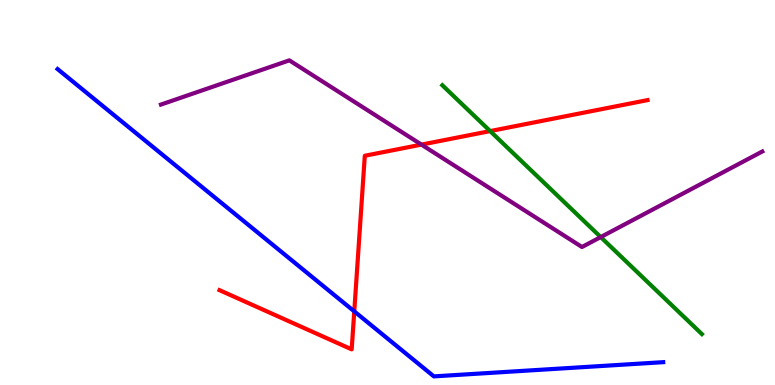[{'lines': ['blue', 'red'], 'intersections': [{'x': 4.57, 'y': 1.91}]}, {'lines': ['green', 'red'], 'intersections': [{'x': 6.32, 'y': 6.6}]}, {'lines': ['purple', 'red'], 'intersections': [{'x': 5.44, 'y': 6.24}]}, {'lines': ['blue', 'green'], 'intersections': []}, {'lines': ['blue', 'purple'], 'intersections': []}, {'lines': ['green', 'purple'], 'intersections': [{'x': 7.75, 'y': 3.84}]}]